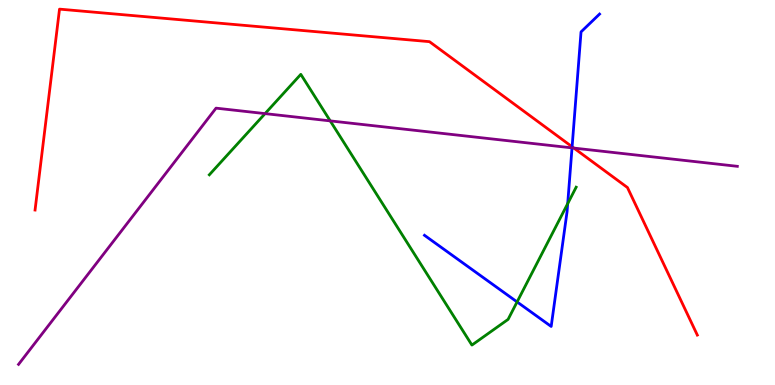[{'lines': ['blue', 'red'], 'intersections': [{'x': 7.38, 'y': 6.19}]}, {'lines': ['green', 'red'], 'intersections': []}, {'lines': ['purple', 'red'], 'intersections': [{'x': 7.41, 'y': 6.15}]}, {'lines': ['blue', 'green'], 'intersections': [{'x': 6.67, 'y': 2.16}, {'x': 7.33, 'y': 4.71}]}, {'lines': ['blue', 'purple'], 'intersections': [{'x': 7.38, 'y': 6.16}]}, {'lines': ['green', 'purple'], 'intersections': [{'x': 3.42, 'y': 7.05}, {'x': 4.26, 'y': 6.86}]}]